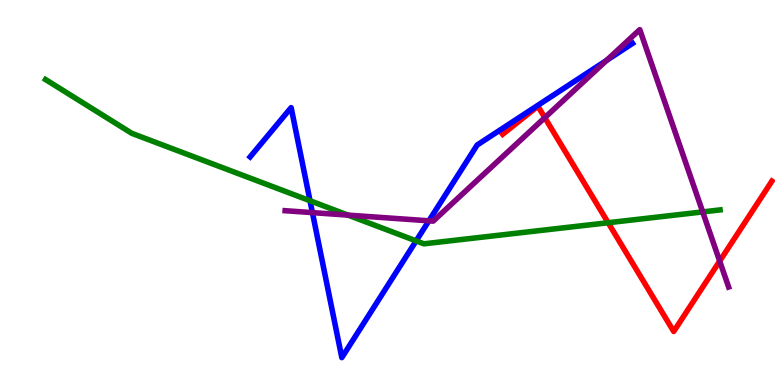[{'lines': ['blue', 'red'], 'intersections': []}, {'lines': ['green', 'red'], 'intersections': [{'x': 7.85, 'y': 4.21}]}, {'lines': ['purple', 'red'], 'intersections': [{'x': 7.03, 'y': 6.94}, {'x': 9.29, 'y': 3.22}]}, {'lines': ['blue', 'green'], 'intersections': [{'x': 4.0, 'y': 4.79}, {'x': 5.37, 'y': 3.74}]}, {'lines': ['blue', 'purple'], 'intersections': [{'x': 4.03, 'y': 4.48}, {'x': 5.53, 'y': 4.26}, {'x': 7.83, 'y': 8.43}]}, {'lines': ['green', 'purple'], 'intersections': [{'x': 4.49, 'y': 4.41}, {'x': 9.07, 'y': 4.5}]}]